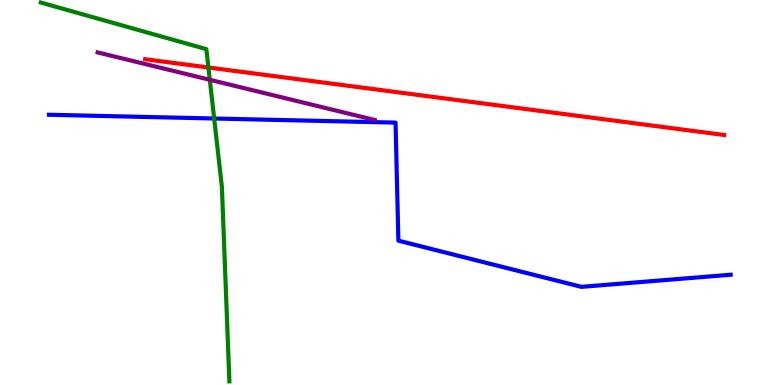[{'lines': ['blue', 'red'], 'intersections': []}, {'lines': ['green', 'red'], 'intersections': [{'x': 2.69, 'y': 8.25}]}, {'lines': ['purple', 'red'], 'intersections': []}, {'lines': ['blue', 'green'], 'intersections': [{'x': 2.76, 'y': 6.92}]}, {'lines': ['blue', 'purple'], 'intersections': []}, {'lines': ['green', 'purple'], 'intersections': [{'x': 2.71, 'y': 7.93}]}]